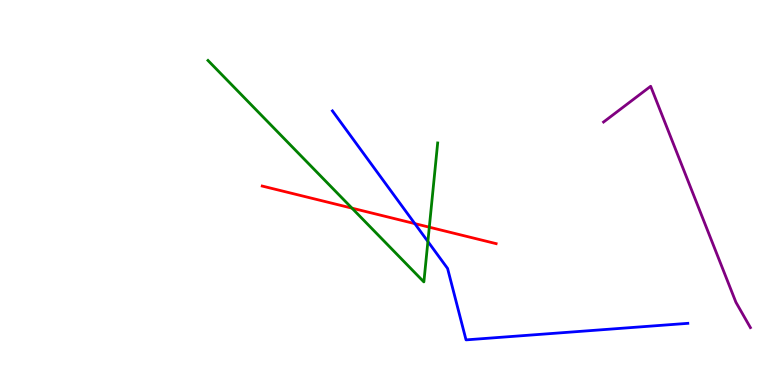[{'lines': ['blue', 'red'], 'intersections': [{'x': 5.35, 'y': 4.19}]}, {'lines': ['green', 'red'], 'intersections': [{'x': 4.54, 'y': 4.59}, {'x': 5.54, 'y': 4.1}]}, {'lines': ['purple', 'red'], 'intersections': []}, {'lines': ['blue', 'green'], 'intersections': [{'x': 5.52, 'y': 3.73}]}, {'lines': ['blue', 'purple'], 'intersections': []}, {'lines': ['green', 'purple'], 'intersections': []}]